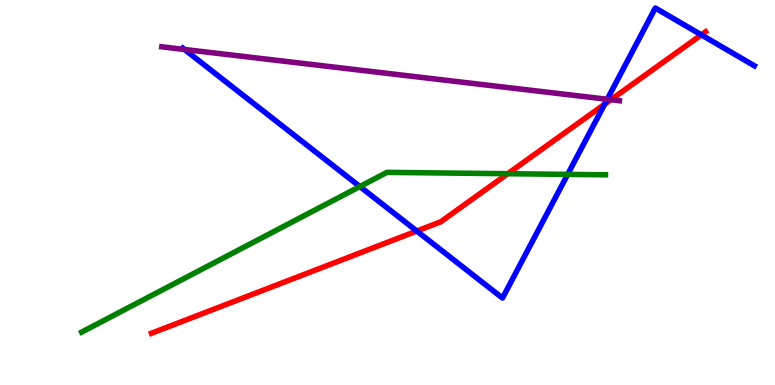[{'lines': ['blue', 'red'], 'intersections': [{'x': 5.38, 'y': 4.0}, {'x': 7.8, 'y': 7.29}, {'x': 9.05, 'y': 9.09}]}, {'lines': ['green', 'red'], 'intersections': [{'x': 6.55, 'y': 5.49}]}, {'lines': ['purple', 'red'], 'intersections': [{'x': 7.88, 'y': 7.41}]}, {'lines': ['blue', 'green'], 'intersections': [{'x': 4.64, 'y': 5.15}, {'x': 7.32, 'y': 5.47}]}, {'lines': ['blue', 'purple'], 'intersections': [{'x': 2.38, 'y': 8.71}, {'x': 7.84, 'y': 7.42}]}, {'lines': ['green', 'purple'], 'intersections': []}]